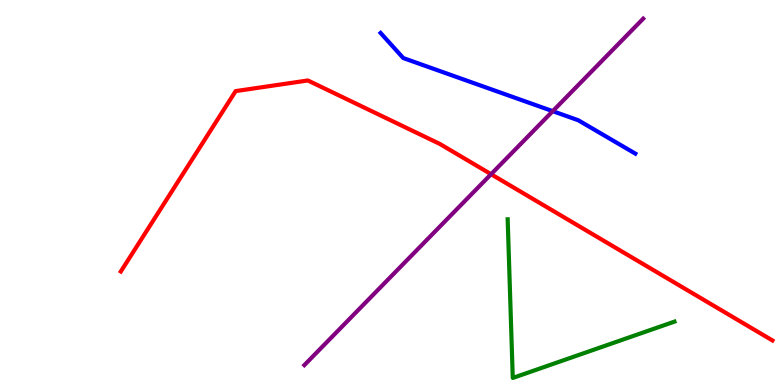[{'lines': ['blue', 'red'], 'intersections': []}, {'lines': ['green', 'red'], 'intersections': []}, {'lines': ['purple', 'red'], 'intersections': [{'x': 6.34, 'y': 5.48}]}, {'lines': ['blue', 'green'], 'intersections': []}, {'lines': ['blue', 'purple'], 'intersections': [{'x': 7.13, 'y': 7.11}]}, {'lines': ['green', 'purple'], 'intersections': []}]